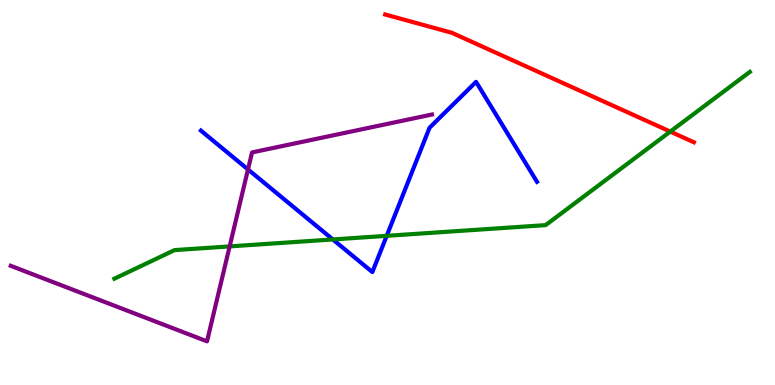[{'lines': ['blue', 'red'], 'intersections': []}, {'lines': ['green', 'red'], 'intersections': [{'x': 8.65, 'y': 6.58}]}, {'lines': ['purple', 'red'], 'intersections': []}, {'lines': ['blue', 'green'], 'intersections': [{'x': 4.29, 'y': 3.78}, {'x': 4.99, 'y': 3.87}]}, {'lines': ['blue', 'purple'], 'intersections': [{'x': 3.2, 'y': 5.6}]}, {'lines': ['green', 'purple'], 'intersections': [{'x': 2.96, 'y': 3.6}]}]